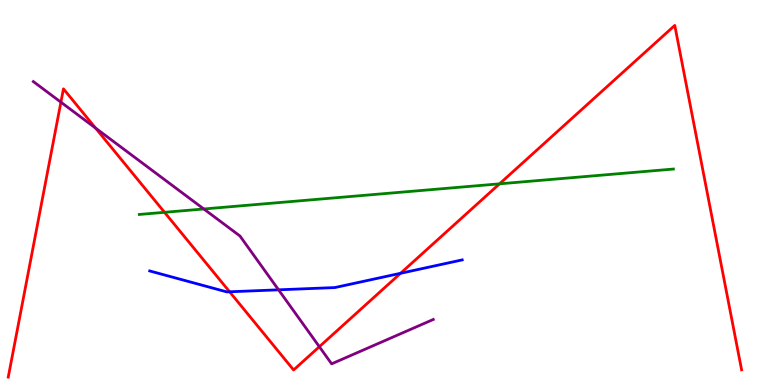[{'lines': ['blue', 'red'], 'intersections': [{'x': 2.96, 'y': 2.42}, {'x': 5.17, 'y': 2.9}]}, {'lines': ['green', 'red'], 'intersections': [{'x': 2.12, 'y': 4.49}, {'x': 6.45, 'y': 5.23}]}, {'lines': ['purple', 'red'], 'intersections': [{'x': 0.786, 'y': 7.35}, {'x': 1.23, 'y': 6.67}, {'x': 4.12, 'y': 0.995}]}, {'lines': ['blue', 'green'], 'intersections': []}, {'lines': ['blue', 'purple'], 'intersections': [{'x': 3.59, 'y': 2.47}]}, {'lines': ['green', 'purple'], 'intersections': [{'x': 2.63, 'y': 4.57}]}]